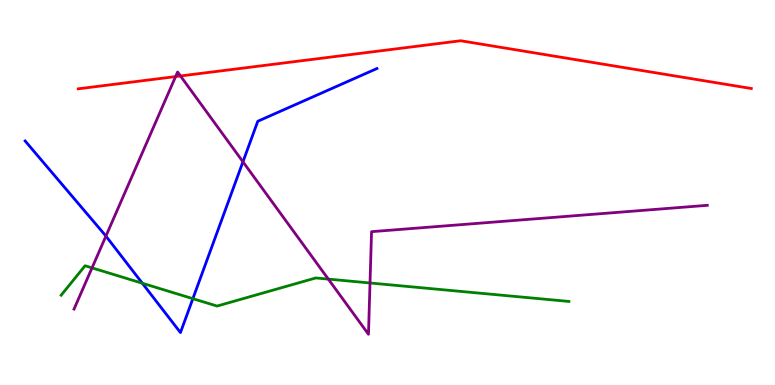[{'lines': ['blue', 'red'], 'intersections': []}, {'lines': ['green', 'red'], 'intersections': []}, {'lines': ['purple', 'red'], 'intersections': [{'x': 2.27, 'y': 8.01}, {'x': 2.33, 'y': 8.03}]}, {'lines': ['blue', 'green'], 'intersections': [{'x': 1.84, 'y': 2.64}, {'x': 2.49, 'y': 2.24}]}, {'lines': ['blue', 'purple'], 'intersections': [{'x': 1.37, 'y': 3.87}, {'x': 3.13, 'y': 5.8}]}, {'lines': ['green', 'purple'], 'intersections': [{'x': 1.19, 'y': 3.04}, {'x': 4.24, 'y': 2.75}, {'x': 4.77, 'y': 2.65}]}]